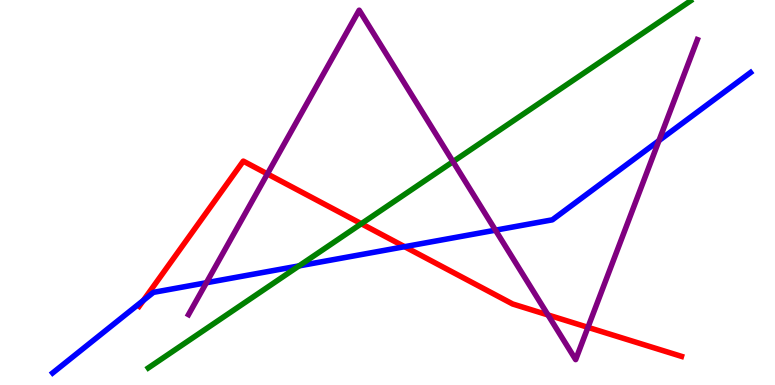[{'lines': ['blue', 'red'], 'intersections': [{'x': 1.85, 'y': 2.2}, {'x': 5.22, 'y': 3.59}]}, {'lines': ['green', 'red'], 'intersections': [{'x': 4.66, 'y': 4.19}]}, {'lines': ['purple', 'red'], 'intersections': [{'x': 3.45, 'y': 5.48}, {'x': 7.07, 'y': 1.82}, {'x': 7.59, 'y': 1.5}]}, {'lines': ['blue', 'green'], 'intersections': [{'x': 3.86, 'y': 3.09}]}, {'lines': ['blue', 'purple'], 'intersections': [{'x': 2.66, 'y': 2.66}, {'x': 6.39, 'y': 4.02}, {'x': 8.5, 'y': 6.35}]}, {'lines': ['green', 'purple'], 'intersections': [{'x': 5.85, 'y': 5.8}]}]